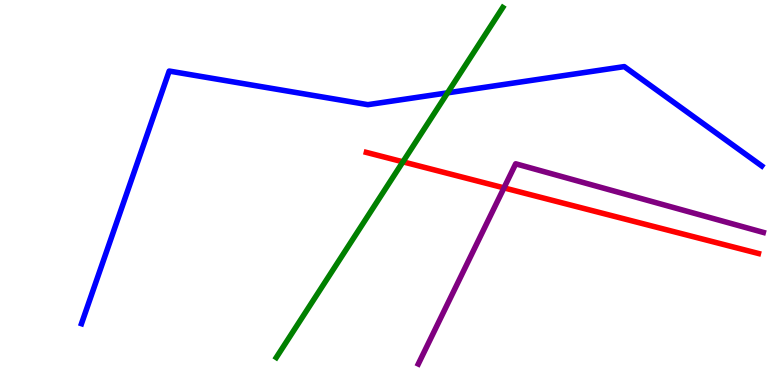[{'lines': ['blue', 'red'], 'intersections': []}, {'lines': ['green', 'red'], 'intersections': [{'x': 5.2, 'y': 5.8}]}, {'lines': ['purple', 'red'], 'intersections': [{'x': 6.5, 'y': 5.12}]}, {'lines': ['blue', 'green'], 'intersections': [{'x': 5.77, 'y': 7.59}]}, {'lines': ['blue', 'purple'], 'intersections': []}, {'lines': ['green', 'purple'], 'intersections': []}]